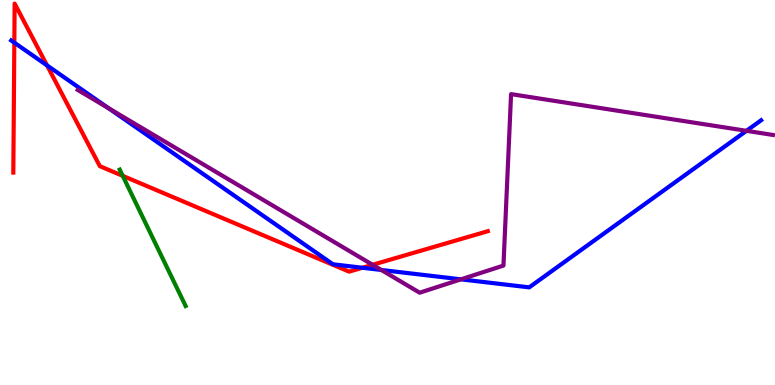[{'lines': ['blue', 'red'], 'intersections': [{'x': 0.185, 'y': 8.89}, {'x': 0.607, 'y': 8.3}, {'x': 4.68, 'y': 3.05}]}, {'lines': ['green', 'red'], 'intersections': [{'x': 1.58, 'y': 5.43}]}, {'lines': ['purple', 'red'], 'intersections': [{'x': 4.81, 'y': 3.12}]}, {'lines': ['blue', 'green'], 'intersections': []}, {'lines': ['blue', 'purple'], 'intersections': [{'x': 1.4, 'y': 7.19}, {'x': 4.92, 'y': 2.99}, {'x': 5.95, 'y': 2.74}, {'x': 9.63, 'y': 6.6}]}, {'lines': ['green', 'purple'], 'intersections': []}]